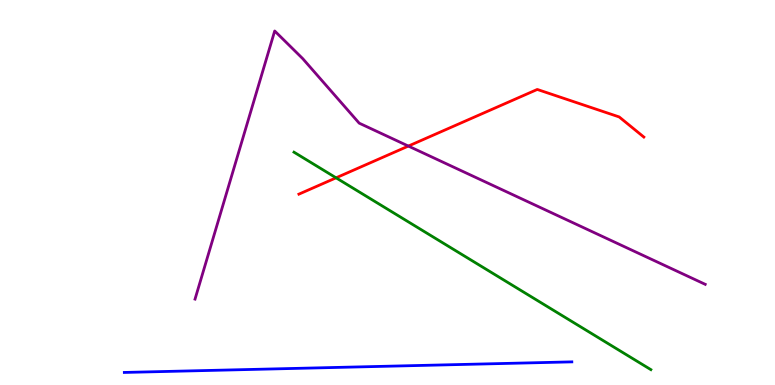[{'lines': ['blue', 'red'], 'intersections': []}, {'lines': ['green', 'red'], 'intersections': [{'x': 4.34, 'y': 5.38}]}, {'lines': ['purple', 'red'], 'intersections': [{'x': 5.27, 'y': 6.21}]}, {'lines': ['blue', 'green'], 'intersections': []}, {'lines': ['blue', 'purple'], 'intersections': []}, {'lines': ['green', 'purple'], 'intersections': []}]